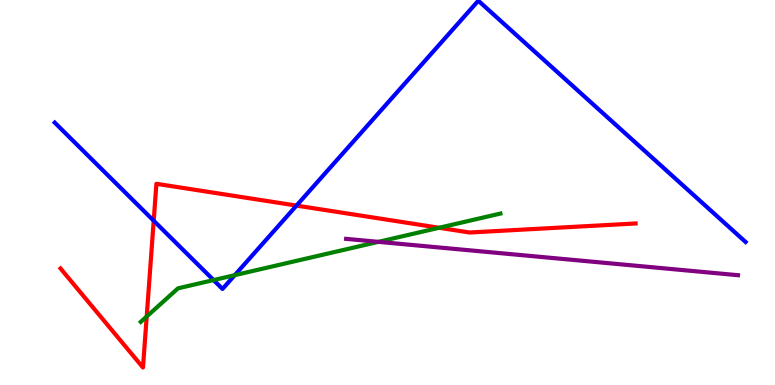[{'lines': ['blue', 'red'], 'intersections': [{'x': 1.98, 'y': 4.27}, {'x': 3.83, 'y': 4.66}]}, {'lines': ['green', 'red'], 'intersections': [{'x': 1.89, 'y': 1.78}, {'x': 5.67, 'y': 4.08}]}, {'lines': ['purple', 'red'], 'intersections': []}, {'lines': ['blue', 'green'], 'intersections': [{'x': 2.76, 'y': 2.73}, {'x': 3.03, 'y': 2.85}]}, {'lines': ['blue', 'purple'], 'intersections': []}, {'lines': ['green', 'purple'], 'intersections': [{'x': 4.88, 'y': 3.72}]}]